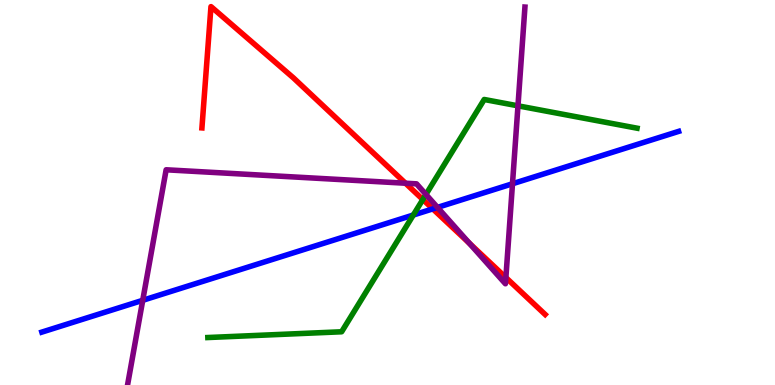[{'lines': ['blue', 'red'], 'intersections': [{'x': 5.58, 'y': 4.57}]}, {'lines': ['green', 'red'], 'intersections': [{'x': 5.46, 'y': 4.82}]}, {'lines': ['purple', 'red'], 'intersections': [{'x': 5.23, 'y': 5.24}, {'x': 6.06, 'y': 3.68}, {'x': 6.53, 'y': 2.79}]}, {'lines': ['blue', 'green'], 'intersections': [{'x': 5.33, 'y': 4.41}]}, {'lines': ['blue', 'purple'], 'intersections': [{'x': 1.84, 'y': 2.2}, {'x': 5.65, 'y': 4.61}, {'x': 6.61, 'y': 5.23}]}, {'lines': ['green', 'purple'], 'intersections': [{'x': 5.5, 'y': 4.95}, {'x': 6.68, 'y': 7.25}]}]